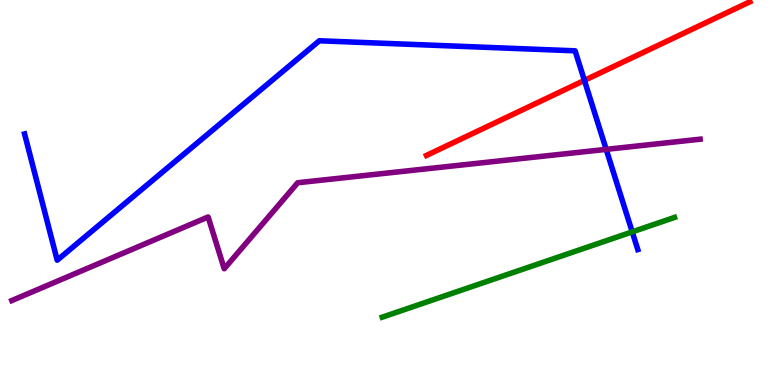[{'lines': ['blue', 'red'], 'intersections': [{'x': 7.54, 'y': 7.91}]}, {'lines': ['green', 'red'], 'intersections': []}, {'lines': ['purple', 'red'], 'intersections': []}, {'lines': ['blue', 'green'], 'intersections': [{'x': 8.16, 'y': 3.98}]}, {'lines': ['blue', 'purple'], 'intersections': [{'x': 7.82, 'y': 6.12}]}, {'lines': ['green', 'purple'], 'intersections': []}]